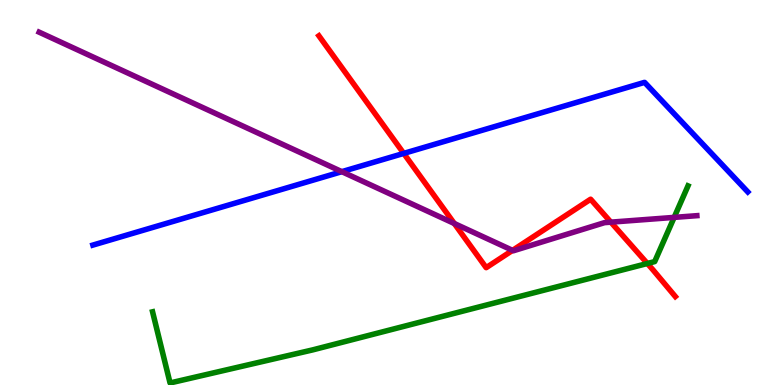[{'lines': ['blue', 'red'], 'intersections': [{'x': 5.21, 'y': 6.02}]}, {'lines': ['green', 'red'], 'intersections': [{'x': 8.35, 'y': 3.16}]}, {'lines': ['purple', 'red'], 'intersections': [{'x': 5.86, 'y': 4.19}, {'x': 6.61, 'y': 3.5}, {'x': 7.88, 'y': 4.23}]}, {'lines': ['blue', 'green'], 'intersections': []}, {'lines': ['blue', 'purple'], 'intersections': [{'x': 4.41, 'y': 5.54}]}, {'lines': ['green', 'purple'], 'intersections': [{'x': 8.7, 'y': 4.35}]}]